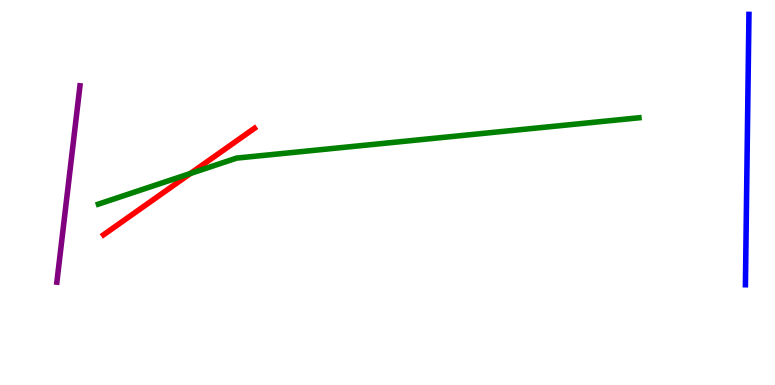[{'lines': ['blue', 'red'], 'intersections': []}, {'lines': ['green', 'red'], 'intersections': [{'x': 2.46, 'y': 5.49}]}, {'lines': ['purple', 'red'], 'intersections': []}, {'lines': ['blue', 'green'], 'intersections': []}, {'lines': ['blue', 'purple'], 'intersections': []}, {'lines': ['green', 'purple'], 'intersections': []}]